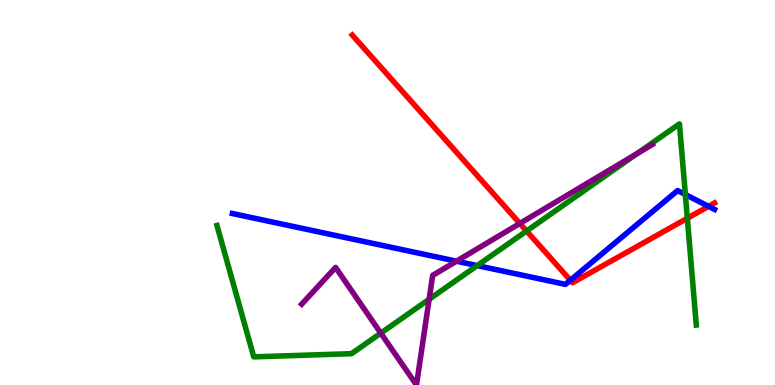[{'lines': ['blue', 'red'], 'intersections': [{'x': 7.36, 'y': 2.72}, {'x': 9.14, 'y': 4.64}]}, {'lines': ['green', 'red'], 'intersections': [{'x': 6.79, 'y': 4.0}, {'x': 8.87, 'y': 4.33}]}, {'lines': ['purple', 'red'], 'intersections': [{'x': 6.71, 'y': 4.2}]}, {'lines': ['blue', 'green'], 'intersections': [{'x': 6.16, 'y': 3.1}, {'x': 8.84, 'y': 4.95}]}, {'lines': ['blue', 'purple'], 'intersections': [{'x': 5.89, 'y': 3.22}]}, {'lines': ['green', 'purple'], 'intersections': [{'x': 4.91, 'y': 1.35}, {'x': 5.54, 'y': 2.23}, {'x': 8.22, 'y': 6.01}]}]